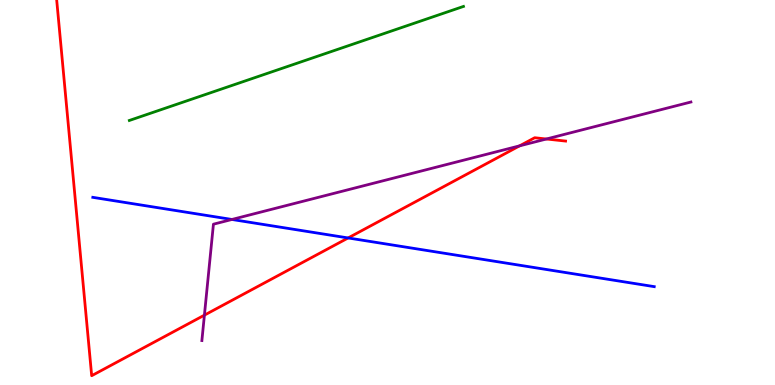[{'lines': ['blue', 'red'], 'intersections': [{'x': 4.49, 'y': 3.82}]}, {'lines': ['green', 'red'], 'intersections': []}, {'lines': ['purple', 'red'], 'intersections': [{'x': 2.64, 'y': 1.81}, {'x': 6.7, 'y': 6.21}, {'x': 7.05, 'y': 6.39}]}, {'lines': ['blue', 'green'], 'intersections': []}, {'lines': ['blue', 'purple'], 'intersections': [{'x': 2.99, 'y': 4.3}]}, {'lines': ['green', 'purple'], 'intersections': []}]